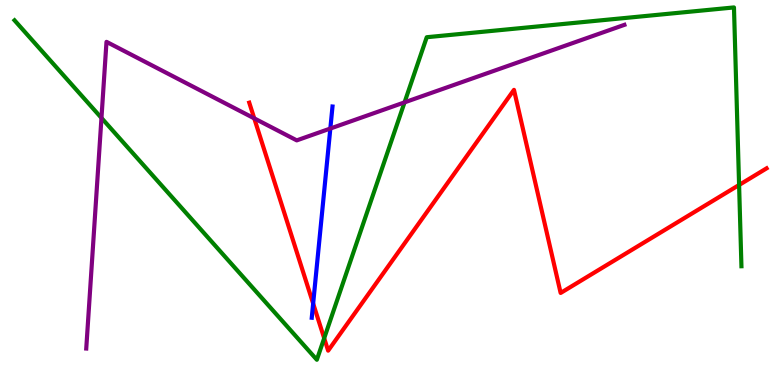[{'lines': ['blue', 'red'], 'intersections': [{'x': 4.04, 'y': 2.12}]}, {'lines': ['green', 'red'], 'intersections': [{'x': 4.18, 'y': 1.21}, {'x': 9.54, 'y': 5.2}]}, {'lines': ['purple', 'red'], 'intersections': [{'x': 3.28, 'y': 6.93}]}, {'lines': ['blue', 'green'], 'intersections': []}, {'lines': ['blue', 'purple'], 'intersections': [{'x': 4.26, 'y': 6.66}]}, {'lines': ['green', 'purple'], 'intersections': [{'x': 1.31, 'y': 6.94}, {'x': 5.22, 'y': 7.34}]}]